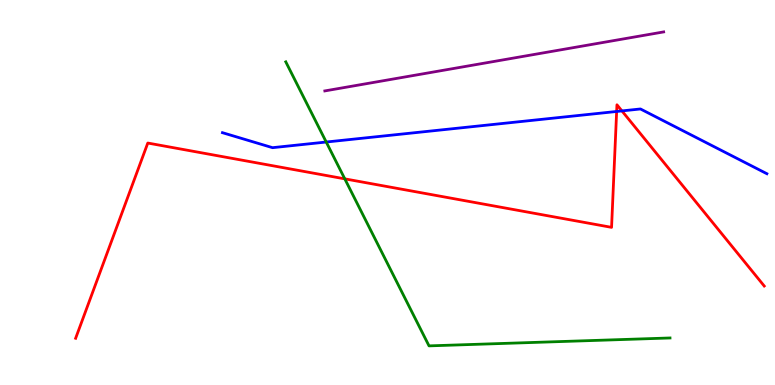[{'lines': ['blue', 'red'], 'intersections': [{'x': 7.96, 'y': 7.1}, {'x': 8.02, 'y': 7.12}]}, {'lines': ['green', 'red'], 'intersections': [{'x': 4.45, 'y': 5.35}]}, {'lines': ['purple', 'red'], 'intersections': []}, {'lines': ['blue', 'green'], 'intersections': [{'x': 4.21, 'y': 6.31}]}, {'lines': ['blue', 'purple'], 'intersections': []}, {'lines': ['green', 'purple'], 'intersections': []}]